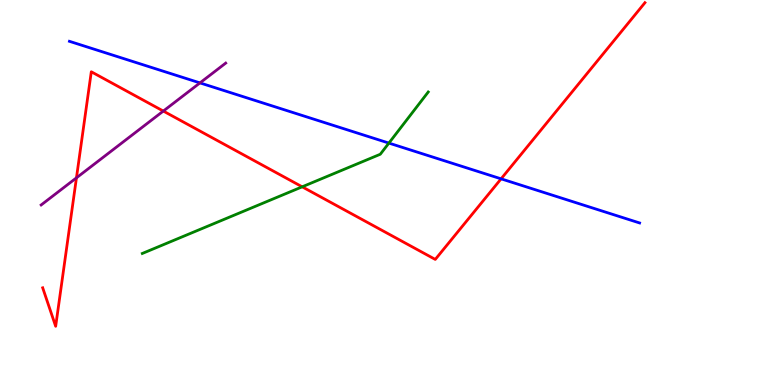[{'lines': ['blue', 'red'], 'intersections': [{'x': 6.47, 'y': 5.36}]}, {'lines': ['green', 'red'], 'intersections': [{'x': 3.9, 'y': 5.15}]}, {'lines': ['purple', 'red'], 'intersections': [{'x': 0.986, 'y': 5.38}, {'x': 2.11, 'y': 7.12}]}, {'lines': ['blue', 'green'], 'intersections': [{'x': 5.02, 'y': 6.28}]}, {'lines': ['blue', 'purple'], 'intersections': [{'x': 2.58, 'y': 7.85}]}, {'lines': ['green', 'purple'], 'intersections': []}]